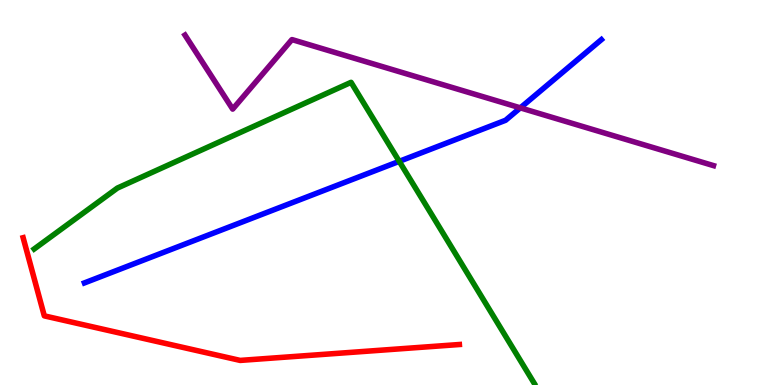[{'lines': ['blue', 'red'], 'intersections': []}, {'lines': ['green', 'red'], 'intersections': []}, {'lines': ['purple', 'red'], 'intersections': []}, {'lines': ['blue', 'green'], 'intersections': [{'x': 5.15, 'y': 5.81}]}, {'lines': ['blue', 'purple'], 'intersections': [{'x': 6.71, 'y': 7.2}]}, {'lines': ['green', 'purple'], 'intersections': []}]